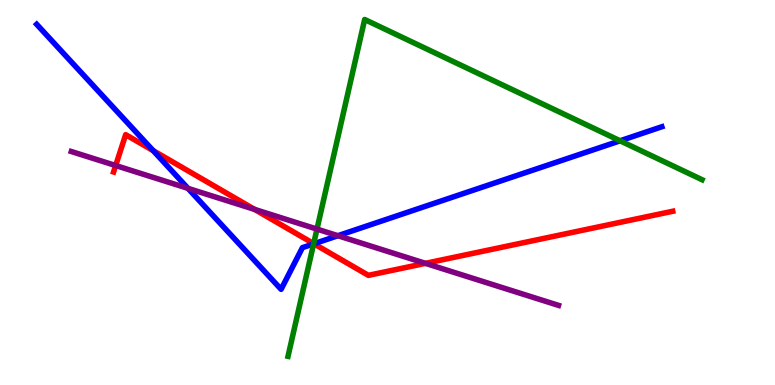[{'lines': ['blue', 'red'], 'intersections': [{'x': 1.98, 'y': 6.09}, {'x': 4.05, 'y': 3.67}]}, {'lines': ['green', 'red'], 'intersections': [{'x': 4.05, 'y': 3.67}]}, {'lines': ['purple', 'red'], 'intersections': [{'x': 1.49, 'y': 5.7}, {'x': 3.28, 'y': 4.56}, {'x': 5.49, 'y': 3.16}]}, {'lines': ['blue', 'green'], 'intersections': [{'x': 4.05, 'y': 3.67}, {'x': 8.0, 'y': 6.34}]}, {'lines': ['blue', 'purple'], 'intersections': [{'x': 2.43, 'y': 5.11}, {'x': 4.36, 'y': 3.88}]}, {'lines': ['green', 'purple'], 'intersections': [{'x': 4.09, 'y': 4.05}]}]